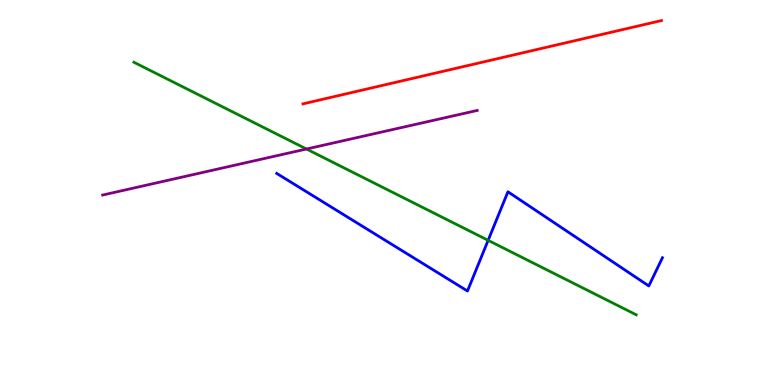[{'lines': ['blue', 'red'], 'intersections': []}, {'lines': ['green', 'red'], 'intersections': []}, {'lines': ['purple', 'red'], 'intersections': []}, {'lines': ['blue', 'green'], 'intersections': [{'x': 6.3, 'y': 3.76}]}, {'lines': ['blue', 'purple'], 'intersections': []}, {'lines': ['green', 'purple'], 'intersections': [{'x': 3.95, 'y': 6.13}]}]